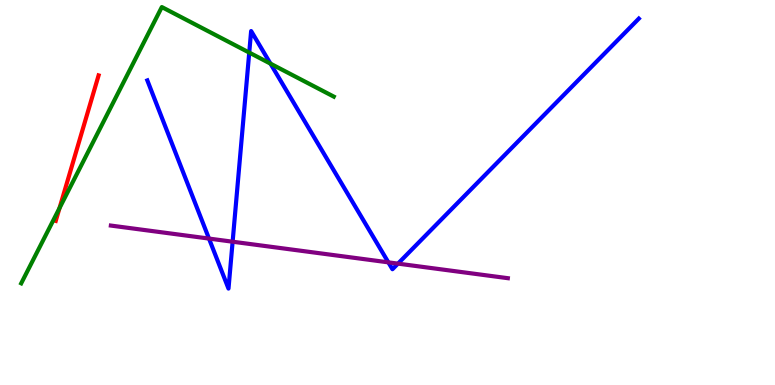[{'lines': ['blue', 'red'], 'intersections': []}, {'lines': ['green', 'red'], 'intersections': [{'x': 0.768, 'y': 4.6}]}, {'lines': ['purple', 'red'], 'intersections': []}, {'lines': ['blue', 'green'], 'intersections': [{'x': 3.22, 'y': 8.63}, {'x': 3.49, 'y': 8.35}]}, {'lines': ['blue', 'purple'], 'intersections': [{'x': 2.7, 'y': 3.8}, {'x': 3.0, 'y': 3.72}, {'x': 5.01, 'y': 3.19}, {'x': 5.13, 'y': 3.15}]}, {'lines': ['green', 'purple'], 'intersections': []}]